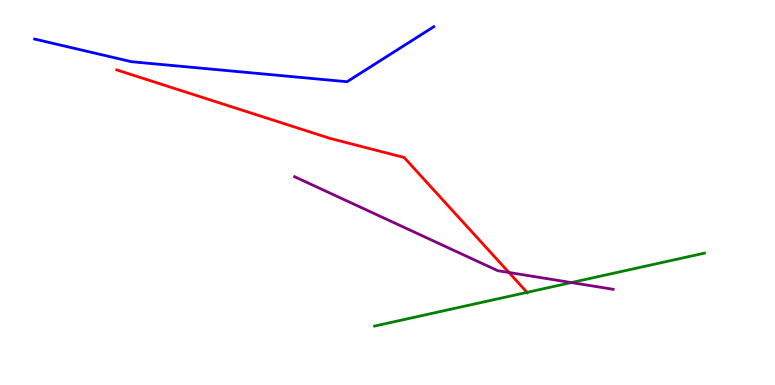[{'lines': ['blue', 'red'], 'intersections': []}, {'lines': ['green', 'red'], 'intersections': [{'x': 6.8, 'y': 2.41}]}, {'lines': ['purple', 'red'], 'intersections': [{'x': 6.57, 'y': 2.92}]}, {'lines': ['blue', 'green'], 'intersections': []}, {'lines': ['blue', 'purple'], 'intersections': []}, {'lines': ['green', 'purple'], 'intersections': [{'x': 7.37, 'y': 2.66}]}]